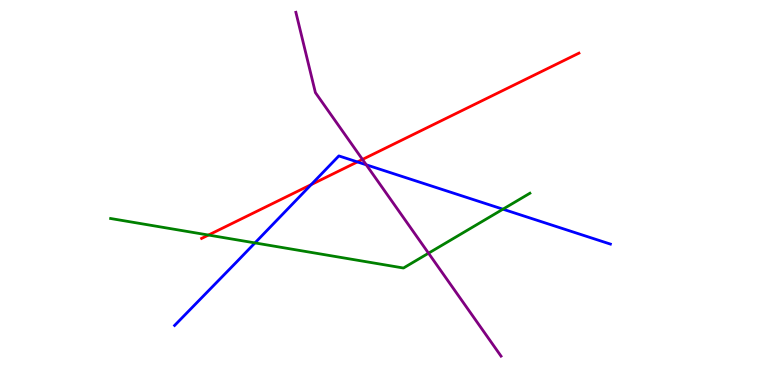[{'lines': ['blue', 'red'], 'intersections': [{'x': 4.02, 'y': 5.2}, {'x': 4.61, 'y': 5.79}]}, {'lines': ['green', 'red'], 'intersections': [{'x': 2.69, 'y': 3.89}]}, {'lines': ['purple', 'red'], 'intersections': [{'x': 4.68, 'y': 5.86}]}, {'lines': ['blue', 'green'], 'intersections': [{'x': 3.29, 'y': 3.69}, {'x': 6.49, 'y': 4.57}]}, {'lines': ['blue', 'purple'], 'intersections': [{'x': 4.73, 'y': 5.72}]}, {'lines': ['green', 'purple'], 'intersections': [{'x': 5.53, 'y': 3.42}]}]